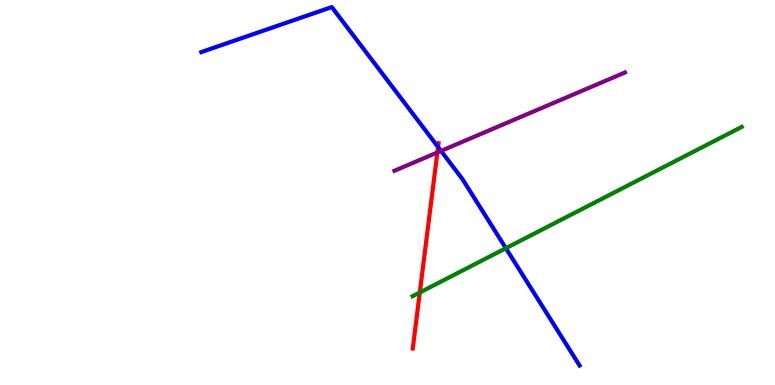[{'lines': ['blue', 'red'], 'intersections': [{'x': 5.65, 'y': 6.18}]}, {'lines': ['green', 'red'], 'intersections': [{'x': 5.42, 'y': 2.4}]}, {'lines': ['purple', 'red'], 'intersections': [{'x': 5.64, 'y': 6.04}]}, {'lines': ['blue', 'green'], 'intersections': [{'x': 6.53, 'y': 3.55}]}, {'lines': ['blue', 'purple'], 'intersections': [{'x': 5.69, 'y': 6.08}]}, {'lines': ['green', 'purple'], 'intersections': []}]